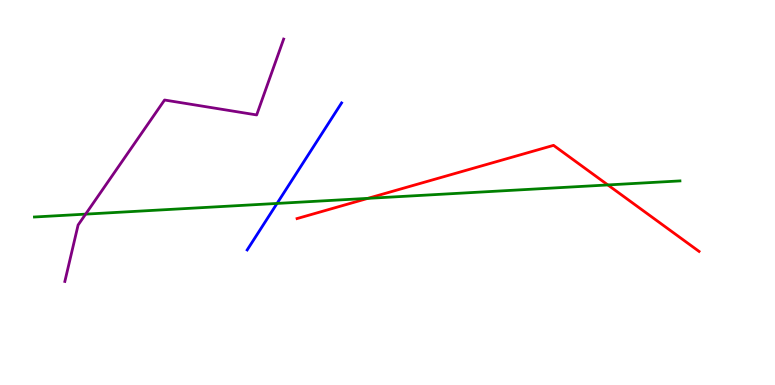[{'lines': ['blue', 'red'], 'intersections': []}, {'lines': ['green', 'red'], 'intersections': [{'x': 4.75, 'y': 4.85}, {'x': 7.84, 'y': 5.2}]}, {'lines': ['purple', 'red'], 'intersections': []}, {'lines': ['blue', 'green'], 'intersections': [{'x': 3.57, 'y': 4.72}]}, {'lines': ['blue', 'purple'], 'intersections': []}, {'lines': ['green', 'purple'], 'intersections': [{'x': 1.1, 'y': 4.44}]}]